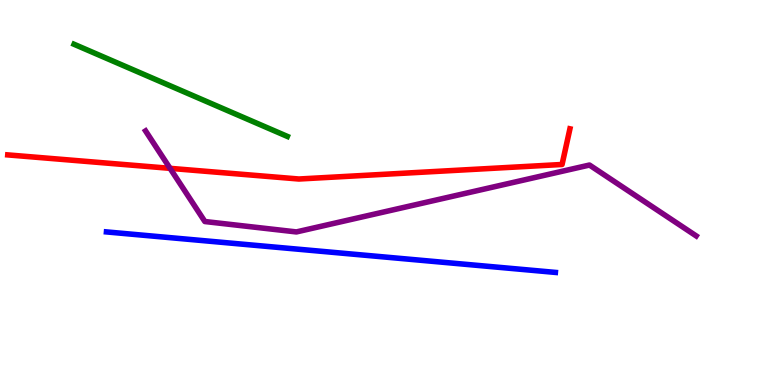[{'lines': ['blue', 'red'], 'intersections': []}, {'lines': ['green', 'red'], 'intersections': []}, {'lines': ['purple', 'red'], 'intersections': [{'x': 2.19, 'y': 5.63}]}, {'lines': ['blue', 'green'], 'intersections': []}, {'lines': ['blue', 'purple'], 'intersections': []}, {'lines': ['green', 'purple'], 'intersections': []}]